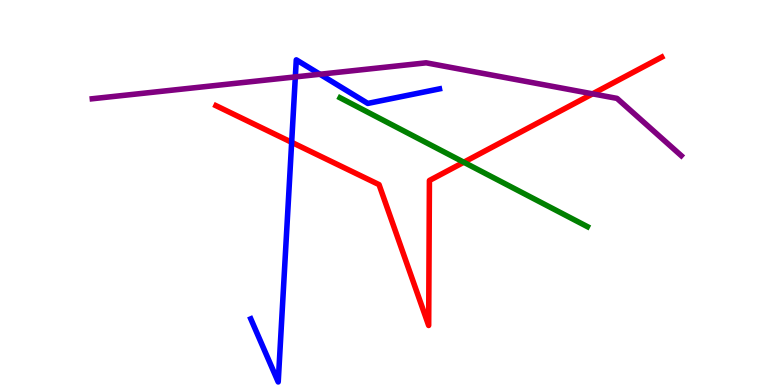[{'lines': ['blue', 'red'], 'intersections': [{'x': 3.76, 'y': 6.3}]}, {'lines': ['green', 'red'], 'intersections': [{'x': 5.98, 'y': 5.79}]}, {'lines': ['purple', 'red'], 'intersections': [{'x': 7.65, 'y': 7.56}]}, {'lines': ['blue', 'green'], 'intersections': []}, {'lines': ['blue', 'purple'], 'intersections': [{'x': 3.81, 'y': 8.0}, {'x': 4.13, 'y': 8.07}]}, {'lines': ['green', 'purple'], 'intersections': []}]